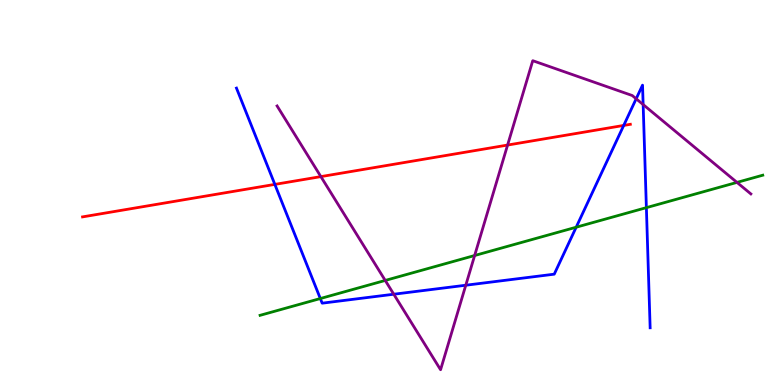[{'lines': ['blue', 'red'], 'intersections': [{'x': 3.55, 'y': 5.21}, {'x': 8.05, 'y': 6.74}]}, {'lines': ['green', 'red'], 'intersections': []}, {'lines': ['purple', 'red'], 'intersections': [{'x': 4.14, 'y': 5.41}, {'x': 6.55, 'y': 6.23}]}, {'lines': ['blue', 'green'], 'intersections': [{'x': 4.13, 'y': 2.25}, {'x': 7.43, 'y': 4.1}, {'x': 8.34, 'y': 4.61}]}, {'lines': ['blue', 'purple'], 'intersections': [{'x': 5.08, 'y': 2.36}, {'x': 6.01, 'y': 2.59}, {'x': 8.21, 'y': 7.43}, {'x': 8.3, 'y': 7.28}]}, {'lines': ['green', 'purple'], 'intersections': [{'x': 4.97, 'y': 2.72}, {'x': 6.12, 'y': 3.36}, {'x': 9.51, 'y': 5.26}]}]